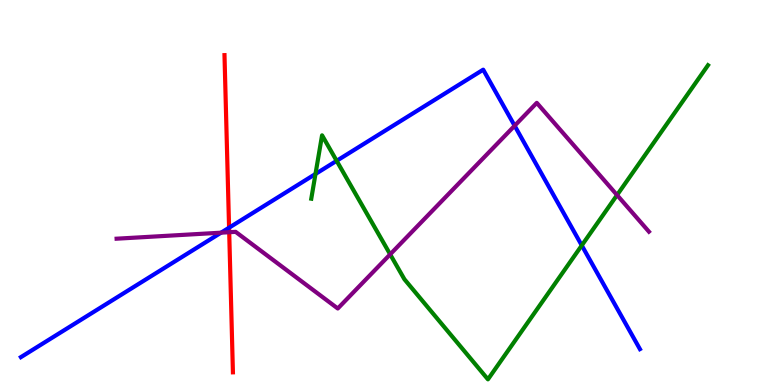[{'lines': ['blue', 'red'], 'intersections': [{'x': 2.96, 'y': 4.09}]}, {'lines': ['green', 'red'], 'intersections': []}, {'lines': ['purple', 'red'], 'intersections': [{'x': 2.96, 'y': 3.97}]}, {'lines': ['blue', 'green'], 'intersections': [{'x': 4.07, 'y': 5.48}, {'x': 4.34, 'y': 5.82}, {'x': 7.51, 'y': 3.63}]}, {'lines': ['blue', 'purple'], 'intersections': [{'x': 2.85, 'y': 3.96}, {'x': 6.64, 'y': 6.73}]}, {'lines': ['green', 'purple'], 'intersections': [{'x': 5.03, 'y': 3.39}, {'x': 7.96, 'y': 4.93}]}]